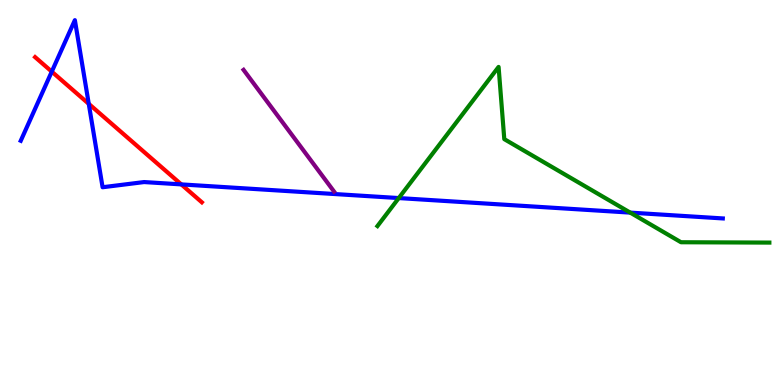[{'lines': ['blue', 'red'], 'intersections': [{'x': 0.668, 'y': 8.14}, {'x': 1.15, 'y': 7.3}, {'x': 2.34, 'y': 5.21}]}, {'lines': ['green', 'red'], 'intersections': []}, {'lines': ['purple', 'red'], 'intersections': []}, {'lines': ['blue', 'green'], 'intersections': [{'x': 5.15, 'y': 4.86}, {'x': 8.13, 'y': 4.48}]}, {'lines': ['blue', 'purple'], 'intersections': []}, {'lines': ['green', 'purple'], 'intersections': []}]